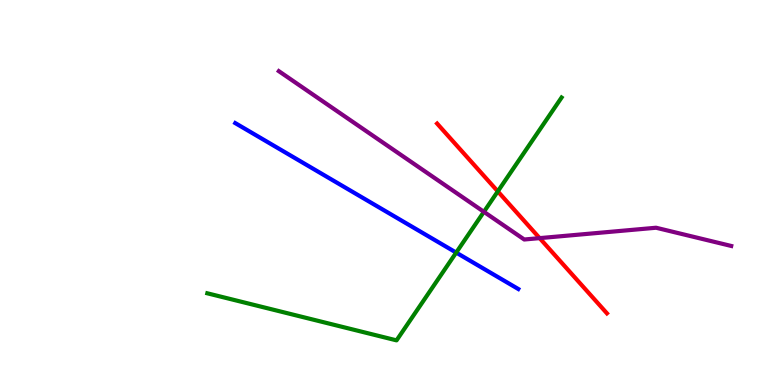[{'lines': ['blue', 'red'], 'intersections': []}, {'lines': ['green', 'red'], 'intersections': [{'x': 6.42, 'y': 5.03}]}, {'lines': ['purple', 'red'], 'intersections': [{'x': 6.96, 'y': 3.81}]}, {'lines': ['blue', 'green'], 'intersections': [{'x': 5.89, 'y': 3.44}]}, {'lines': ['blue', 'purple'], 'intersections': []}, {'lines': ['green', 'purple'], 'intersections': [{'x': 6.24, 'y': 4.5}]}]